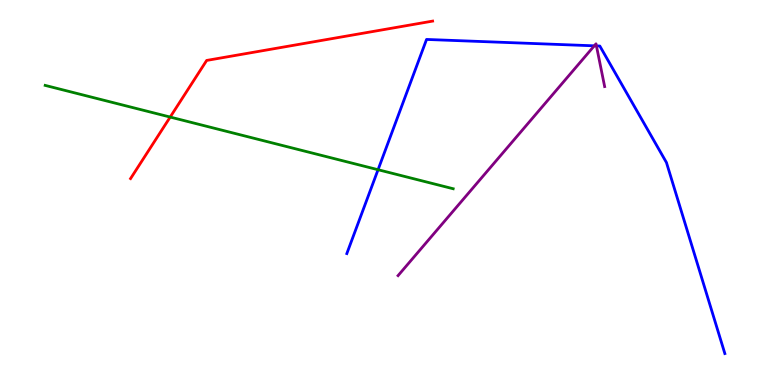[{'lines': ['blue', 'red'], 'intersections': []}, {'lines': ['green', 'red'], 'intersections': [{'x': 2.2, 'y': 6.96}]}, {'lines': ['purple', 'red'], 'intersections': []}, {'lines': ['blue', 'green'], 'intersections': [{'x': 4.88, 'y': 5.59}]}, {'lines': ['blue', 'purple'], 'intersections': [{'x': 7.67, 'y': 8.81}, {'x': 7.7, 'y': 8.81}]}, {'lines': ['green', 'purple'], 'intersections': []}]